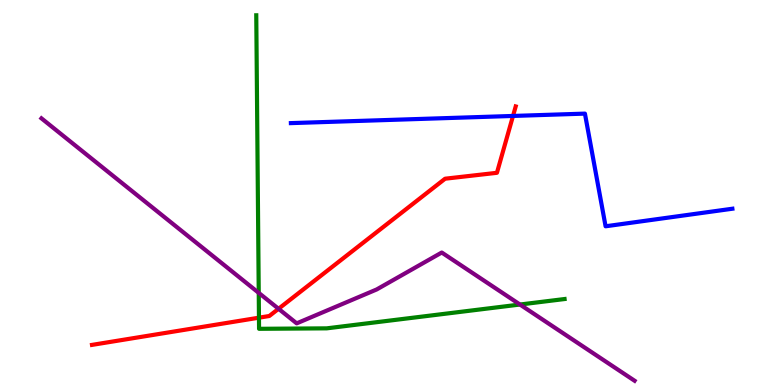[{'lines': ['blue', 'red'], 'intersections': [{'x': 6.62, 'y': 6.99}]}, {'lines': ['green', 'red'], 'intersections': [{'x': 3.34, 'y': 1.75}]}, {'lines': ['purple', 'red'], 'intersections': [{'x': 3.59, 'y': 1.98}]}, {'lines': ['blue', 'green'], 'intersections': []}, {'lines': ['blue', 'purple'], 'intersections': []}, {'lines': ['green', 'purple'], 'intersections': [{'x': 3.34, 'y': 2.39}, {'x': 6.71, 'y': 2.09}]}]